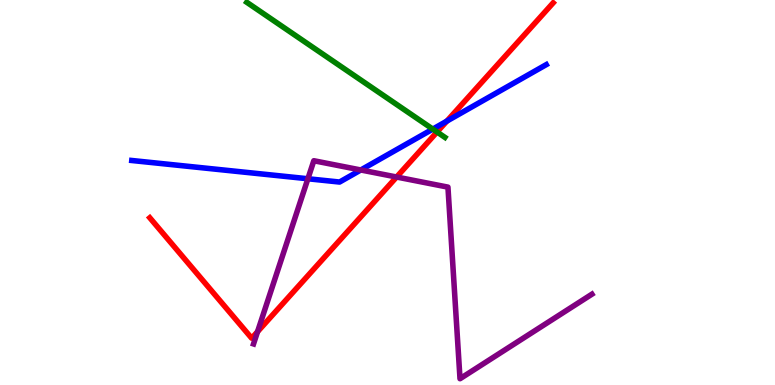[{'lines': ['blue', 'red'], 'intersections': [{'x': 5.77, 'y': 6.85}]}, {'lines': ['green', 'red'], 'intersections': [{'x': 5.64, 'y': 6.57}]}, {'lines': ['purple', 'red'], 'intersections': [{'x': 3.32, 'y': 1.38}, {'x': 5.12, 'y': 5.4}]}, {'lines': ['blue', 'green'], 'intersections': [{'x': 5.58, 'y': 6.65}]}, {'lines': ['blue', 'purple'], 'intersections': [{'x': 3.97, 'y': 5.36}, {'x': 4.66, 'y': 5.58}]}, {'lines': ['green', 'purple'], 'intersections': []}]